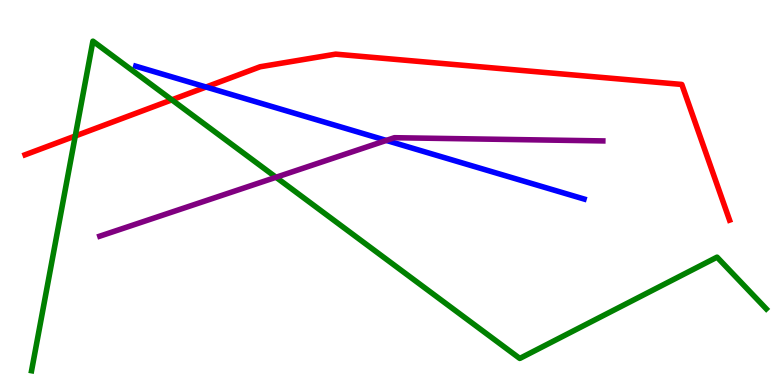[{'lines': ['blue', 'red'], 'intersections': [{'x': 2.66, 'y': 7.74}]}, {'lines': ['green', 'red'], 'intersections': [{'x': 0.971, 'y': 6.47}, {'x': 2.22, 'y': 7.41}]}, {'lines': ['purple', 'red'], 'intersections': []}, {'lines': ['blue', 'green'], 'intersections': []}, {'lines': ['blue', 'purple'], 'intersections': [{'x': 4.98, 'y': 6.35}]}, {'lines': ['green', 'purple'], 'intersections': [{'x': 3.56, 'y': 5.4}]}]